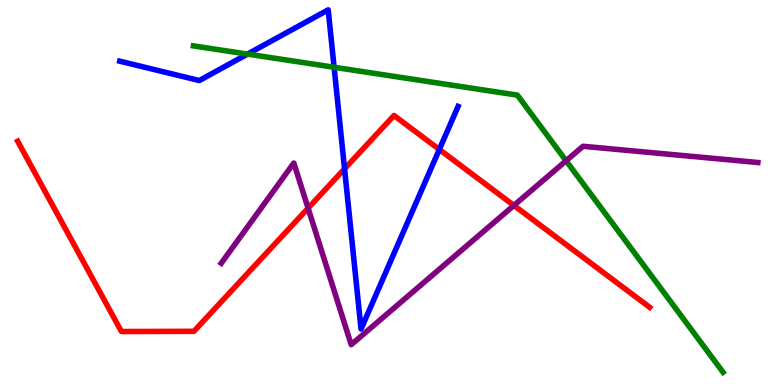[{'lines': ['blue', 'red'], 'intersections': [{'x': 4.45, 'y': 5.61}, {'x': 5.67, 'y': 6.12}]}, {'lines': ['green', 'red'], 'intersections': []}, {'lines': ['purple', 'red'], 'intersections': [{'x': 3.98, 'y': 4.59}, {'x': 6.63, 'y': 4.66}]}, {'lines': ['blue', 'green'], 'intersections': [{'x': 3.19, 'y': 8.59}, {'x': 4.31, 'y': 8.25}]}, {'lines': ['blue', 'purple'], 'intersections': []}, {'lines': ['green', 'purple'], 'intersections': [{'x': 7.3, 'y': 5.82}]}]